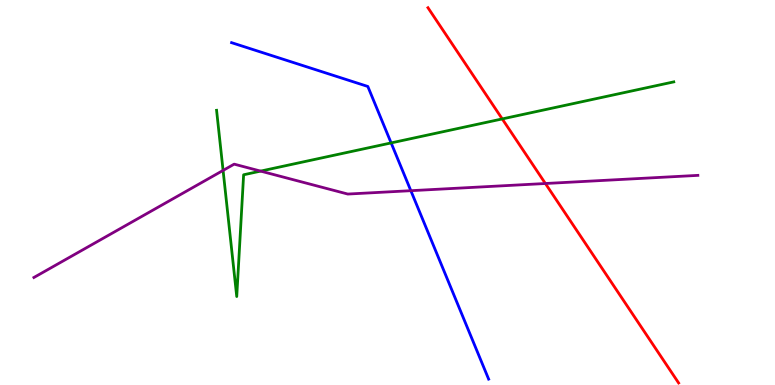[{'lines': ['blue', 'red'], 'intersections': []}, {'lines': ['green', 'red'], 'intersections': [{'x': 6.48, 'y': 6.91}]}, {'lines': ['purple', 'red'], 'intersections': [{'x': 7.04, 'y': 5.23}]}, {'lines': ['blue', 'green'], 'intersections': [{'x': 5.05, 'y': 6.29}]}, {'lines': ['blue', 'purple'], 'intersections': [{'x': 5.3, 'y': 5.05}]}, {'lines': ['green', 'purple'], 'intersections': [{'x': 2.88, 'y': 5.57}, {'x': 3.36, 'y': 5.56}]}]